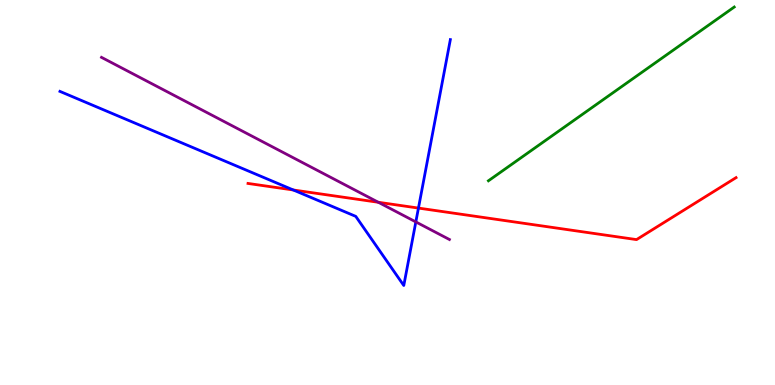[{'lines': ['blue', 'red'], 'intersections': [{'x': 3.78, 'y': 5.07}, {'x': 5.4, 'y': 4.6}]}, {'lines': ['green', 'red'], 'intersections': []}, {'lines': ['purple', 'red'], 'intersections': [{'x': 4.88, 'y': 4.75}]}, {'lines': ['blue', 'green'], 'intersections': []}, {'lines': ['blue', 'purple'], 'intersections': [{'x': 5.37, 'y': 4.24}]}, {'lines': ['green', 'purple'], 'intersections': []}]